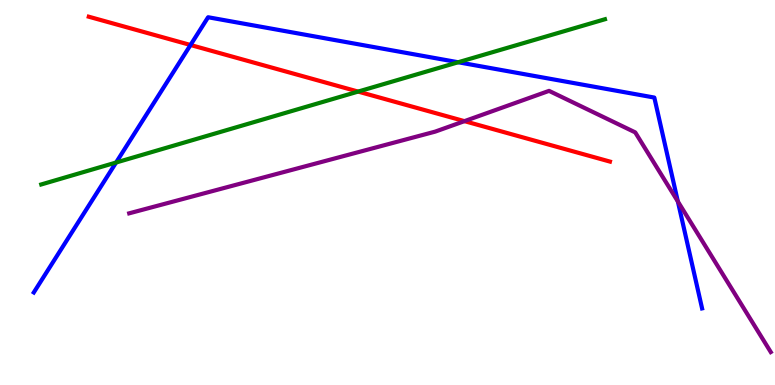[{'lines': ['blue', 'red'], 'intersections': [{'x': 2.46, 'y': 8.83}]}, {'lines': ['green', 'red'], 'intersections': [{'x': 4.62, 'y': 7.62}]}, {'lines': ['purple', 'red'], 'intersections': [{'x': 5.99, 'y': 6.85}]}, {'lines': ['blue', 'green'], 'intersections': [{'x': 1.5, 'y': 5.78}, {'x': 5.91, 'y': 8.38}]}, {'lines': ['blue', 'purple'], 'intersections': [{'x': 8.75, 'y': 4.77}]}, {'lines': ['green', 'purple'], 'intersections': []}]